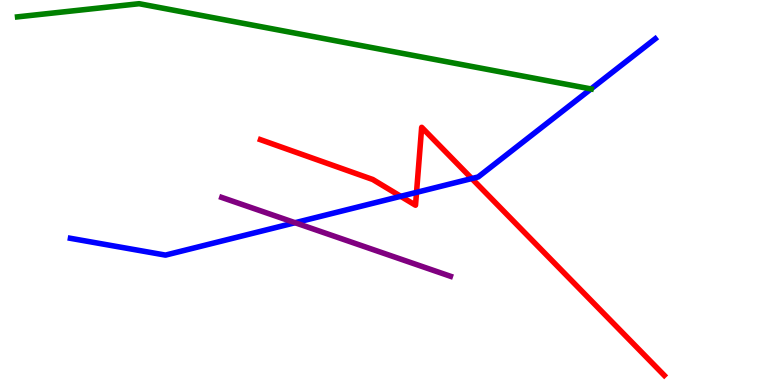[{'lines': ['blue', 'red'], 'intersections': [{'x': 5.17, 'y': 4.9}, {'x': 5.37, 'y': 5.0}, {'x': 6.09, 'y': 5.36}]}, {'lines': ['green', 'red'], 'intersections': []}, {'lines': ['purple', 'red'], 'intersections': []}, {'lines': ['blue', 'green'], 'intersections': [{'x': 7.63, 'y': 7.69}]}, {'lines': ['blue', 'purple'], 'intersections': [{'x': 3.81, 'y': 4.22}]}, {'lines': ['green', 'purple'], 'intersections': []}]